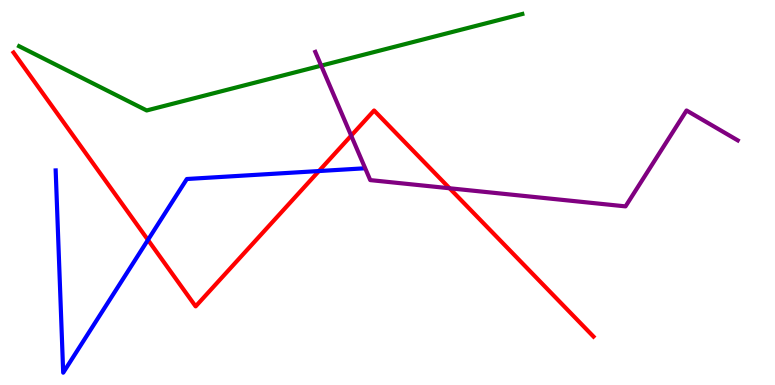[{'lines': ['blue', 'red'], 'intersections': [{'x': 1.91, 'y': 3.77}, {'x': 4.12, 'y': 5.56}]}, {'lines': ['green', 'red'], 'intersections': []}, {'lines': ['purple', 'red'], 'intersections': [{'x': 4.53, 'y': 6.48}, {'x': 5.8, 'y': 5.11}]}, {'lines': ['blue', 'green'], 'intersections': []}, {'lines': ['blue', 'purple'], 'intersections': []}, {'lines': ['green', 'purple'], 'intersections': [{'x': 4.14, 'y': 8.3}]}]